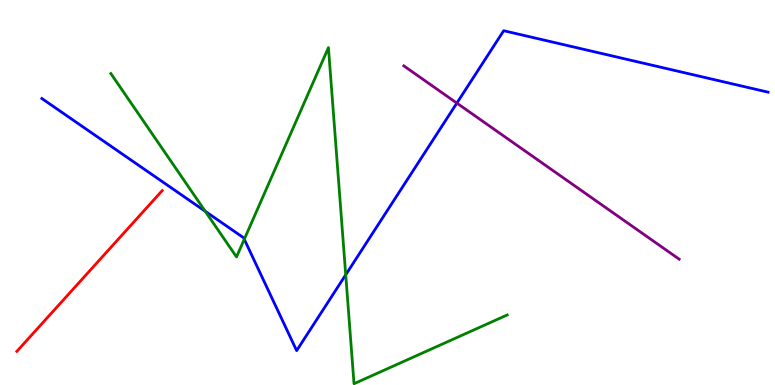[{'lines': ['blue', 'red'], 'intersections': []}, {'lines': ['green', 'red'], 'intersections': []}, {'lines': ['purple', 'red'], 'intersections': []}, {'lines': ['blue', 'green'], 'intersections': [{'x': 2.65, 'y': 4.51}, {'x': 3.15, 'y': 3.79}, {'x': 4.46, 'y': 2.86}]}, {'lines': ['blue', 'purple'], 'intersections': [{'x': 5.89, 'y': 7.32}]}, {'lines': ['green', 'purple'], 'intersections': []}]